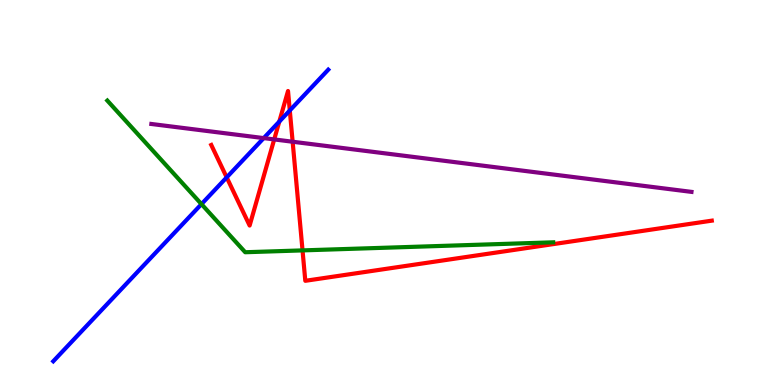[{'lines': ['blue', 'red'], 'intersections': [{'x': 2.93, 'y': 5.39}, {'x': 3.6, 'y': 6.84}, {'x': 3.74, 'y': 7.13}]}, {'lines': ['green', 'red'], 'intersections': [{'x': 3.9, 'y': 3.5}]}, {'lines': ['purple', 'red'], 'intersections': [{'x': 3.54, 'y': 6.38}, {'x': 3.78, 'y': 6.32}]}, {'lines': ['blue', 'green'], 'intersections': [{'x': 2.6, 'y': 4.7}]}, {'lines': ['blue', 'purple'], 'intersections': [{'x': 3.4, 'y': 6.41}]}, {'lines': ['green', 'purple'], 'intersections': []}]